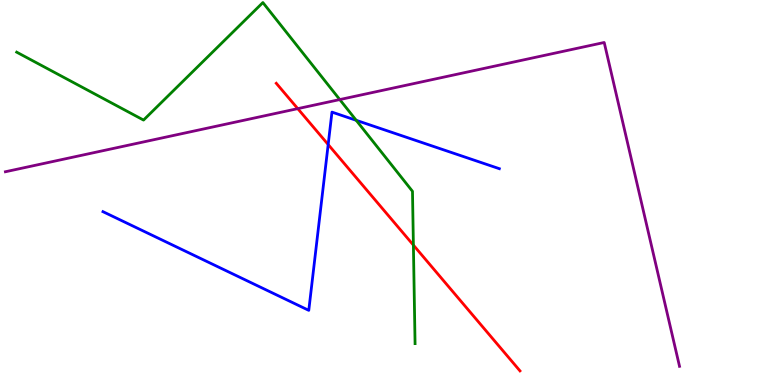[{'lines': ['blue', 'red'], 'intersections': [{'x': 4.23, 'y': 6.25}]}, {'lines': ['green', 'red'], 'intersections': [{'x': 5.33, 'y': 3.63}]}, {'lines': ['purple', 'red'], 'intersections': [{'x': 3.84, 'y': 7.18}]}, {'lines': ['blue', 'green'], 'intersections': [{'x': 4.6, 'y': 6.88}]}, {'lines': ['blue', 'purple'], 'intersections': []}, {'lines': ['green', 'purple'], 'intersections': [{'x': 4.38, 'y': 7.41}]}]